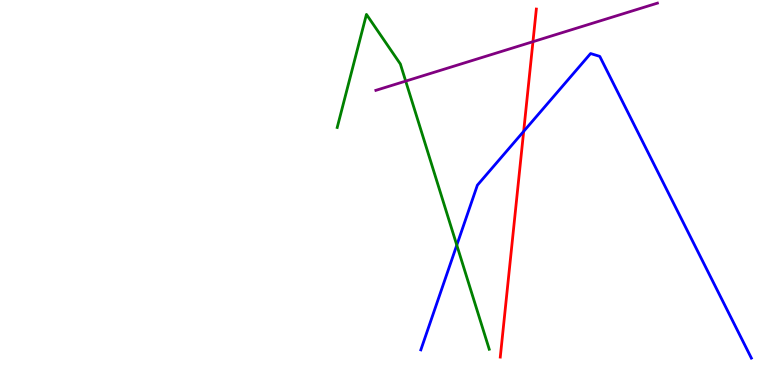[{'lines': ['blue', 'red'], 'intersections': [{'x': 6.76, 'y': 6.59}]}, {'lines': ['green', 'red'], 'intersections': []}, {'lines': ['purple', 'red'], 'intersections': [{'x': 6.88, 'y': 8.92}]}, {'lines': ['blue', 'green'], 'intersections': [{'x': 5.89, 'y': 3.63}]}, {'lines': ['blue', 'purple'], 'intersections': []}, {'lines': ['green', 'purple'], 'intersections': [{'x': 5.23, 'y': 7.89}]}]